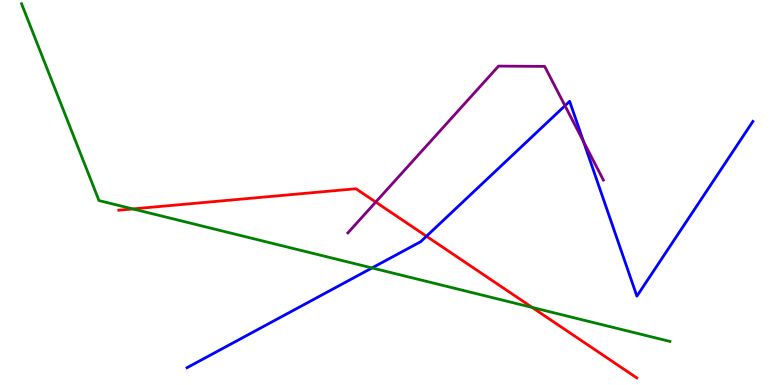[{'lines': ['blue', 'red'], 'intersections': [{'x': 5.5, 'y': 3.86}]}, {'lines': ['green', 'red'], 'intersections': [{'x': 1.71, 'y': 4.57}, {'x': 6.87, 'y': 2.01}]}, {'lines': ['purple', 'red'], 'intersections': [{'x': 4.85, 'y': 4.75}]}, {'lines': ['blue', 'green'], 'intersections': [{'x': 4.8, 'y': 3.04}]}, {'lines': ['blue', 'purple'], 'intersections': [{'x': 7.29, 'y': 7.25}, {'x': 7.53, 'y': 6.32}]}, {'lines': ['green', 'purple'], 'intersections': []}]